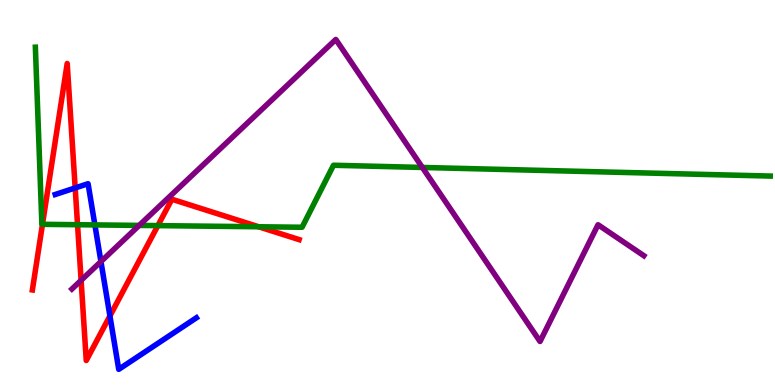[{'lines': ['blue', 'red'], 'intersections': [{'x': 0.97, 'y': 5.12}, {'x': 1.42, 'y': 1.79}]}, {'lines': ['green', 'red'], 'intersections': [{'x': 0.548, 'y': 4.17}, {'x': 1.0, 'y': 4.16}, {'x': 2.04, 'y': 4.14}, {'x': 3.34, 'y': 4.11}]}, {'lines': ['purple', 'red'], 'intersections': [{'x': 1.05, 'y': 2.72}]}, {'lines': ['blue', 'green'], 'intersections': [{'x': 1.22, 'y': 4.16}]}, {'lines': ['blue', 'purple'], 'intersections': [{'x': 1.3, 'y': 3.21}]}, {'lines': ['green', 'purple'], 'intersections': [{'x': 1.8, 'y': 4.15}, {'x': 5.45, 'y': 5.65}]}]